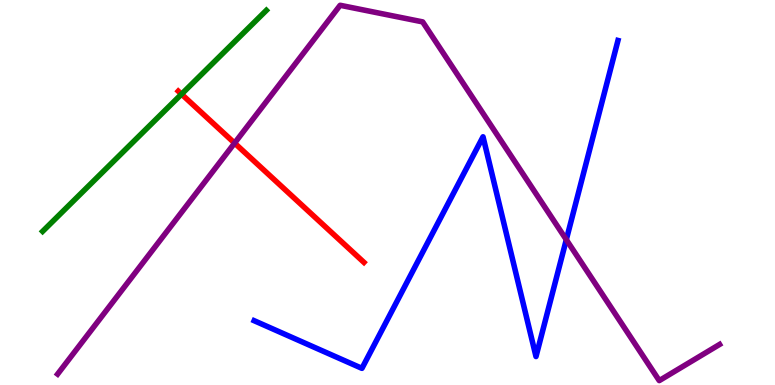[{'lines': ['blue', 'red'], 'intersections': []}, {'lines': ['green', 'red'], 'intersections': [{'x': 2.34, 'y': 7.55}]}, {'lines': ['purple', 'red'], 'intersections': [{'x': 3.03, 'y': 6.28}]}, {'lines': ['blue', 'green'], 'intersections': []}, {'lines': ['blue', 'purple'], 'intersections': [{'x': 7.31, 'y': 3.77}]}, {'lines': ['green', 'purple'], 'intersections': []}]